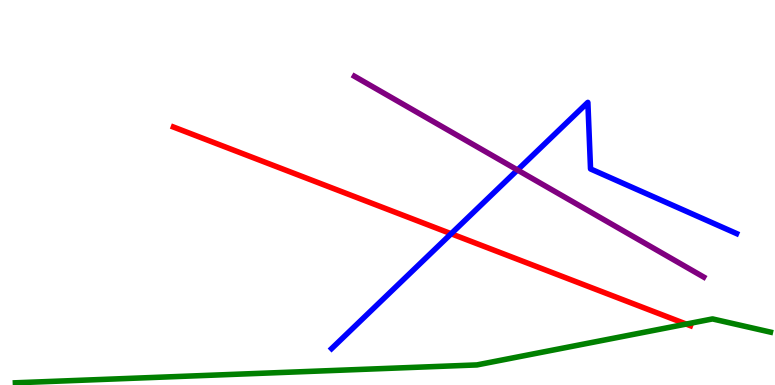[{'lines': ['blue', 'red'], 'intersections': [{'x': 5.82, 'y': 3.93}]}, {'lines': ['green', 'red'], 'intersections': [{'x': 8.85, 'y': 1.58}]}, {'lines': ['purple', 'red'], 'intersections': []}, {'lines': ['blue', 'green'], 'intersections': []}, {'lines': ['blue', 'purple'], 'intersections': [{'x': 6.68, 'y': 5.58}]}, {'lines': ['green', 'purple'], 'intersections': []}]